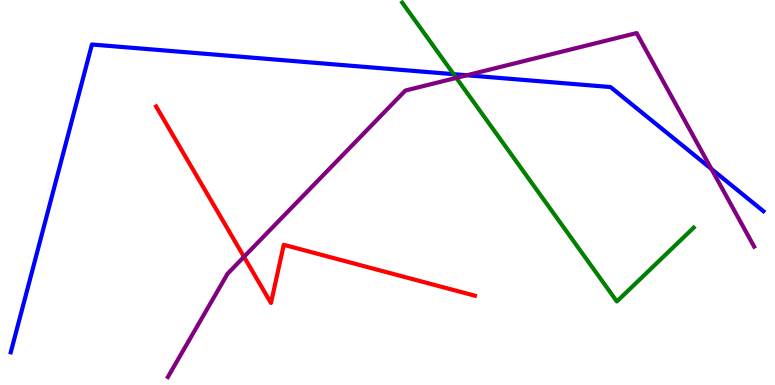[{'lines': ['blue', 'red'], 'intersections': []}, {'lines': ['green', 'red'], 'intersections': []}, {'lines': ['purple', 'red'], 'intersections': [{'x': 3.15, 'y': 3.33}]}, {'lines': ['blue', 'green'], 'intersections': [{'x': 5.85, 'y': 8.07}]}, {'lines': ['blue', 'purple'], 'intersections': [{'x': 6.02, 'y': 8.05}, {'x': 9.18, 'y': 5.61}]}, {'lines': ['green', 'purple'], 'intersections': [{'x': 5.89, 'y': 7.98}]}]